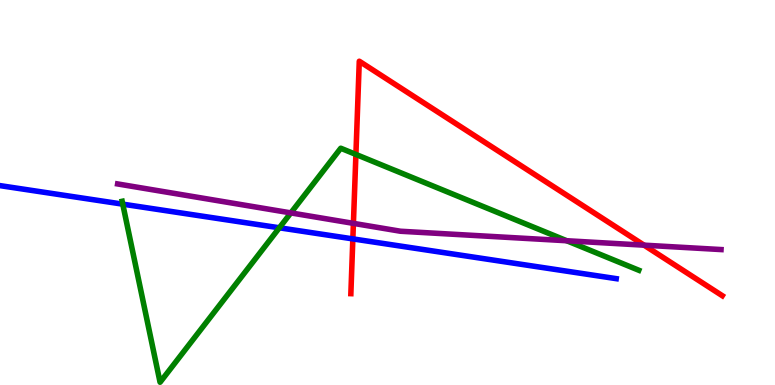[{'lines': ['blue', 'red'], 'intersections': [{'x': 4.55, 'y': 3.8}]}, {'lines': ['green', 'red'], 'intersections': [{'x': 4.59, 'y': 5.99}]}, {'lines': ['purple', 'red'], 'intersections': [{'x': 4.56, 'y': 4.2}, {'x': 8.31, 'y': 3.63}]}, {'lines': ['blue', 'green'], 'intersections': [{'x': 1.58, 'y': 4.7}, {'x': 3.6, 'y': 4.08}]}, {'lines': ['blue', 'purple'], 'intersections': []}, {'lines': ['green', 'purple'], 'intersections': [{'x': 3.75, 'y': 4.47}, {'x': 7.31, 'y': 3.75}]}]